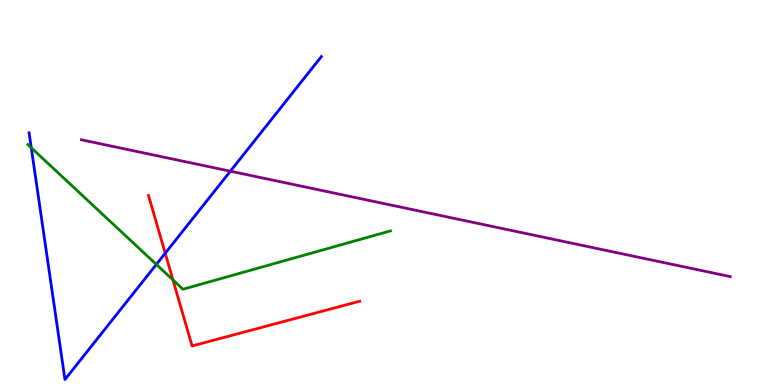[{'lines': ['blue', 'red'], 'intersections': [{'x': 2.13, 'y': 3.42}]}, {'lines': ['green', 'red'], 'intersections': [{'x': 2.23, 'y': 2.73}]}, {'lines': ['purple', 'red'], 'intersections': []}, {'lines': ['blue', 'green'], 'intersections': [{'x': 0.403, 'y': 6.16}, {'x': 2.02, 'y': 3.13}]}, {'lines': ['blue', 'purple'], 'intersections': [{'x': 2.97, 'y': 5.55}]}, {'lines': ['green', 'purple'], 'intersections': []}]